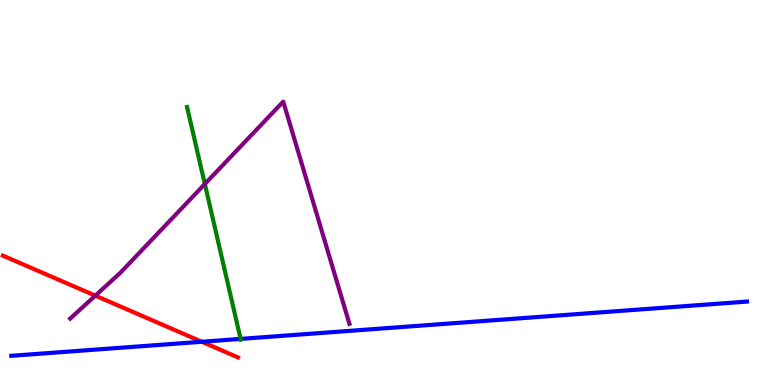[{'lines': ['blue', 'red'], 'intersections': [{'x': 2.6, 'y': 1.12}]}, {'lines': ['green', 'red'], 'intersections': []}, {'lines': ['purple', 'red'], 'intersections': [{'x': 1.23, 'y': 2.32}]}, {'lines': ['blue', 'green'], 'intersections': [{'x': 3.1, 'y': 1.2}]}, {'lines': ['blue', 'purple'], 'intersections': []}, {'lines': ['green', 'purple'], 'intersections': [{'x': 2.64, 'y': 5.22}]}]